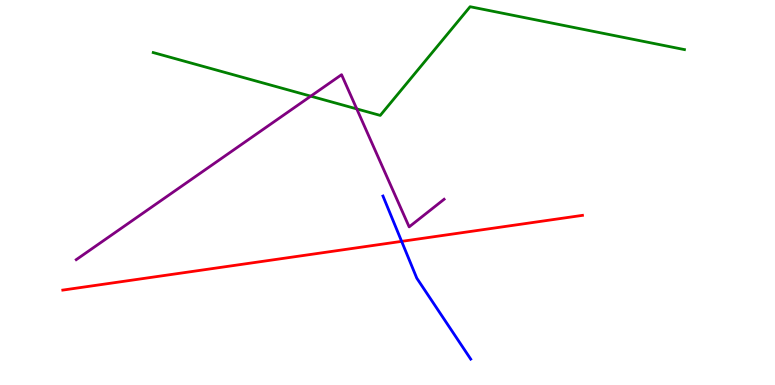[{'lines': ['blue', 'red'], 'intersections': [{'x': 5.18, 'y': 3.73}]}, {'lines': ['green', 'red'], 'intersections': []}, {'lines': ['purple', 'red'], 'intersections': []}, {'lines': ['blue', 'green'], 'intersections': []}, {'lines': ['blue', 'purple'], 'intersections': []}, {'lines': ['green', 'purple'], 'intersections': [{'x': 4.01, 'y': 7.5}, {'x': 4.6, 'y': 7.17}]}]